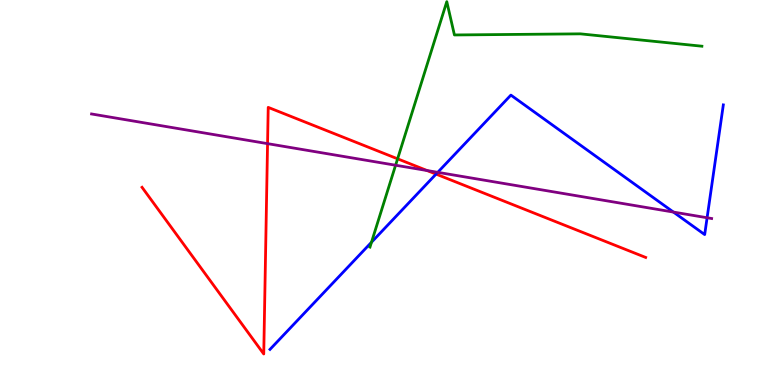[{'lines': ['blue', 'red'], 'intersections': [{'x': 5.63, 'y': 5.48}]}, {'lines': ['green', 'red'], 'intersections': [{'x': 5.13, 'y': 5.87}]}, {'lines': ['purple', 'red'], 'intersections': [{'x': 3.45, 'y': 6.27}, {'x': 5.51, 'y': 5.57}]}, {'lines': ['blue', 'green'], 'intersections': [{'x': 4.79, 'y': 3.71}]}, {'lines': ['blue', 'purple'], 'intersections': [{'x': 5.65, 'y': 5.52}, {'x': 8.69, 'y': 4.49}, {'x': 9.12, 'y': 4.34}]}, {'lines': ['green', 'purple'], 'intersections': [{'x': 5.1, 'y': 5.71}]}]